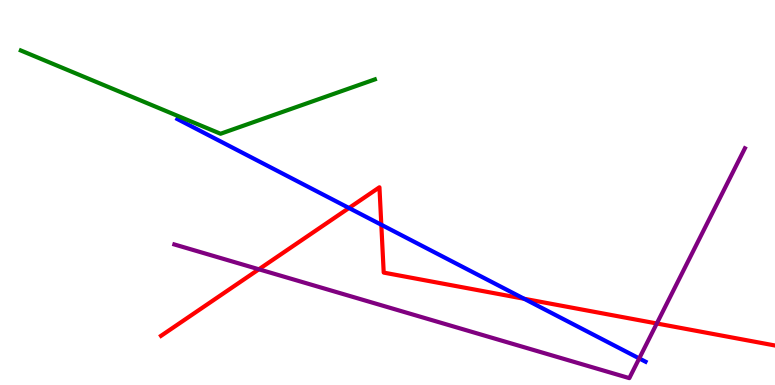[{'lines': ['blue', 'red'], 'intersections': [{'x': 4.5, 'y': 4.6}, {'x': 4.92, 'y': 4.16}, {'x': 6.76, 'y': 2.24}]}, {'lines': ['green', 'red'], 'intersections': []}, {'lines': ['purple', 'red'], 'intersections': [{'x': 3.34, 'y': 3.01}, {'x': 8.47, 'y': 1.6}]}, {'lines': ['blue', 'green'], 'intersections': []}, {'lines': ['blue', 'purple'], 'intersections': [{'x': 8.25, 'y': 0.69}]}, {'lines': ['green', 'purple'], 'intersections': []}]